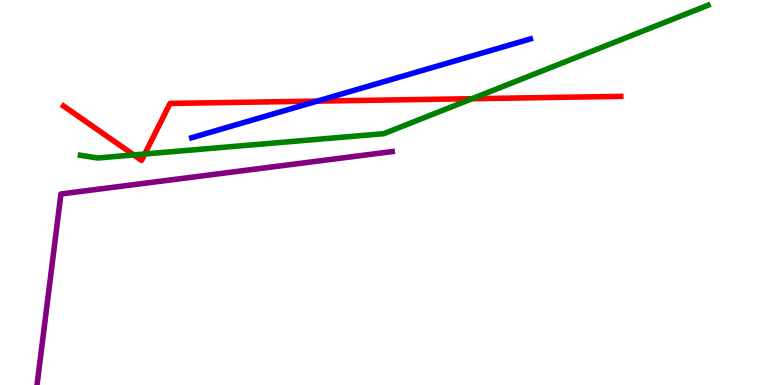[{'lines': ['blue', 'red'], 'intersections': [{'x': 4.09, 'y': 7.37}]}, {'lines': ['green', 'red'], 'intersections': [{'x': 1.73, 'y': 5.98}, {'x': 1.87, 'y': 6.0}, {'x': 6.09, 'y': 7.44}]}, {'lines': ['purple', 'red'], 'intersections': []}, {'lines': ['blue', 'green'], 'intersections': []}, {'lines': ['blue', 'purple'], 'intersections': []}, {'lines': ['green', 'purple'], 'intersections': []}]